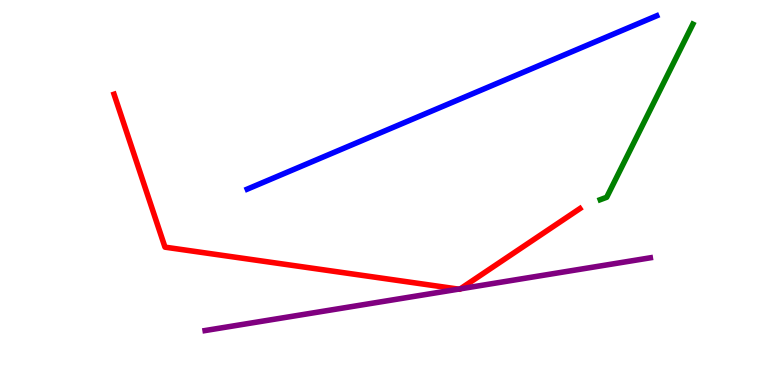[{'lines': ['blue', 'red'], 'intersections': []}, {'lines': ['green', 'red'], 'intersections': []}, {'lines': ['purple', 'red'], 'intersections': [{'x': 5.92, 'y': 2.49}, {'x': 5.94, 'y': 2.5}]}, {'lines': ['blue', 'green'], 'intersections': []}, {'lines': ['blue', 'purple'], 'intersections': []}, {'lines': ['green', 'purple'], 'intersections': []}]